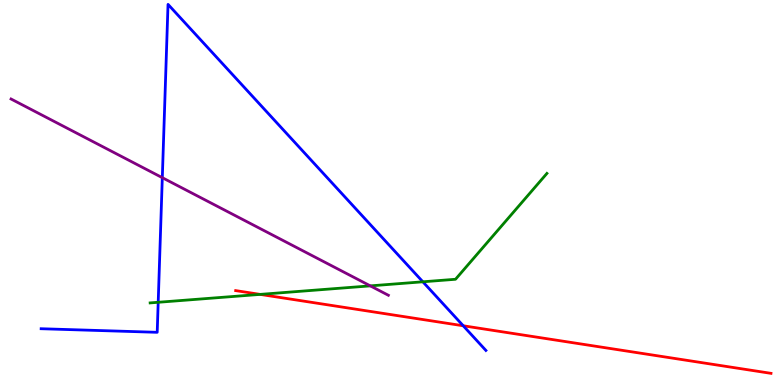[{'lines': ['blue', 'red'], 'intersections': [{'x': 5.98, 'y': 1.54}]}, {'lines': ['green', 'red'], 'intersections': [{'x': 3.36, 'y': 2.35}]}, {'lines': ['purple', 'red'], 'intersections': []}, {'lines': ['blue', 'green'], 'intersections': [{'x': 2.04, 'y': 2.15}, {'x': 5.46, 'y': 2.68}]}, {'lines': ['blue', 'purple'], 'intersections': [{'x': 2.09, 'y': 5.39}]}, {'lines': ['green', 'purple'], 'intersections': [{'x': 4.78, 'y': 2.57}]}]